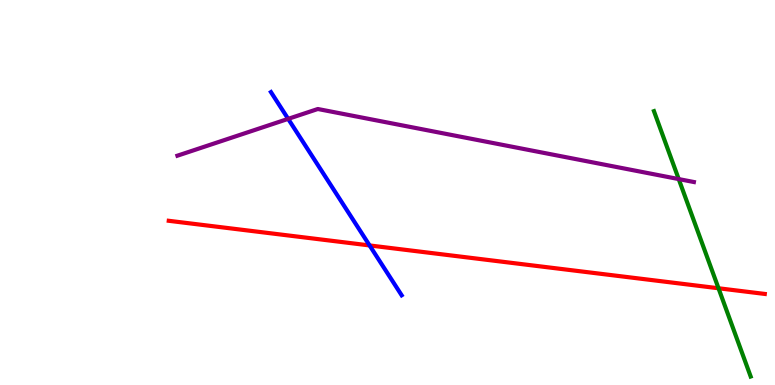[{'lines': ['blue', 'red'], 'intersections': [{'x': 4.77, 'y': 3.62}]}, {'lines': ['green', 'red'], 'intersections': [{'x': 9.27, 'y': 2.51}]}, {'lines': ['purple', 'red'], 'intersections': []}, {'lines': ['blue', 'green'], 'intersections': []}, {'lines': ['blue', 'purple'], 'intersections': [{'x': 3.72, 'y': 6.91}]}, {'lines': ['green', 'purple'], 'intersections': [{'x': 8.76, 'y': 5.35}]}]